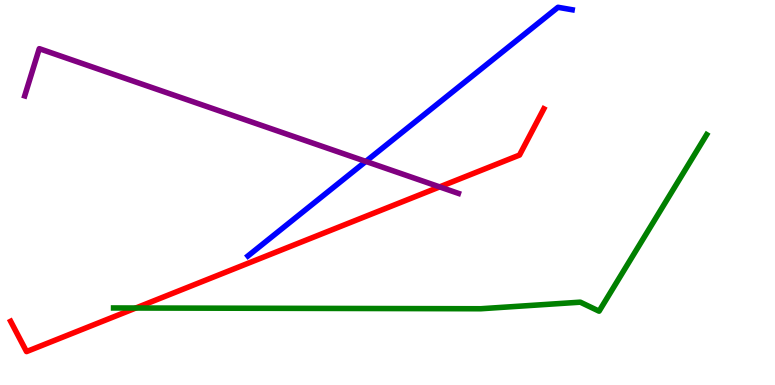[{'lines': ['blue', 'red'], 'intersections': []}, {'lines': ['green', 'red'], 'intersections': [{'x': 1.75, 'y': 2.0}]}, {'lines': ['purple', 'red'], 'intersections': [{'x': 5.67, 'y': 5.15}]}, {'lines': ['blue', 'green'], 'intersections': []}, {'lines': ['blue', 'purple'], 'intersections': [{'x': 4.72, 'y': 5.81}]}, {'lines': ['green', 'purple'], 'intersections': []}]